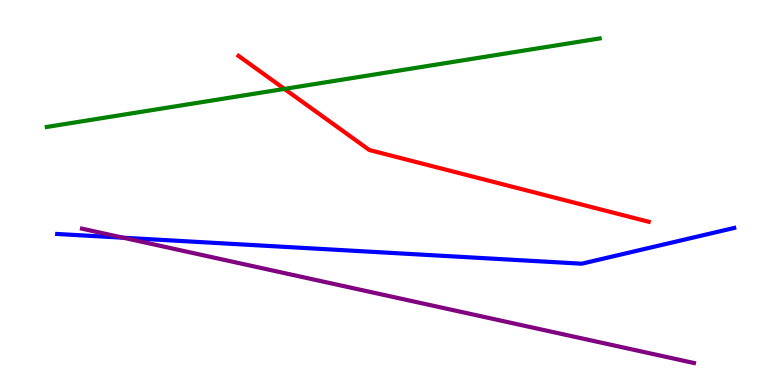[{'lines': ['blue', 'red'], 'intersections': []}, {'lines': ['green', 'red'], 'intersections': [{'x': 3.67, 'y': 7.69}]}, {'lines': ['purple', 'red'], 'intersections': []}, {'lines': ['blue', 'green'], 'intersections': []}, {'lines': ['blue', 'purple'], 'intersections': [{'x': 1.59, 'y': 3.83}]}, {'lines': ['green', 'purple'], 'intersections': []}]